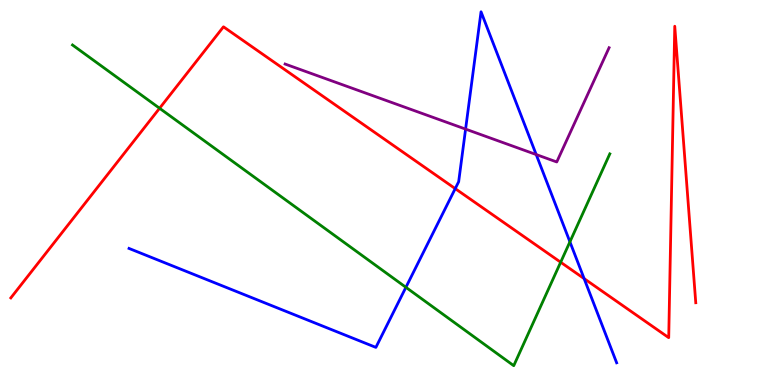[{'lines': ['blue', 'red'], 'intersections': [{'x': 5.87, 'y': 5.1}, {'x': 7.54, 'y': 2.76}]}, {'lines': ['green', 'red'], 'intersections': [{'x': 2.06, 'y': 7.19}, {'x': 7.23, 'y': 3.19}]}, {'lines': ['purple', 'red'], 'intersections': []}, {'lines': ['blue', 'green'], 'intersections': [{'x': 5.24, 'y': 2.54}, {'x': 7.35, 'y': 3.72}]}, {'lines': ['blue', 'purple'], 'intersections': [{'x': 6.01, 'y': 6.65}, {'x': 6.92, 'y': 5.99}]}, {'lines': ['green', 'purple'], 'intersections': []}]